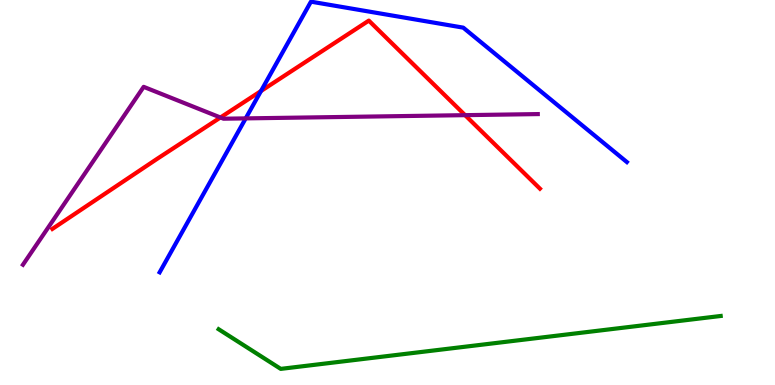[{'lines': ['blue', 'red'], 'intersections': [{'x': 3.37, 'y': 7.64}]}, {'lines': ['green', 'red'], 'intersections': []}, {'lines': ['purple', 'red'], 'intersections': [{'x': 2.84, 'y': 6.95}, {'x': 6.0, 'y': 7.01}]}, {'lines': ['blue', 'green'], 'intersections': []}, {'lines': ['blue', 'purple'], 'intersections': [{'x': 3.17, 'y': 6.93}]}, {'lines': ['green', 'purple'], 'intersections': []}]